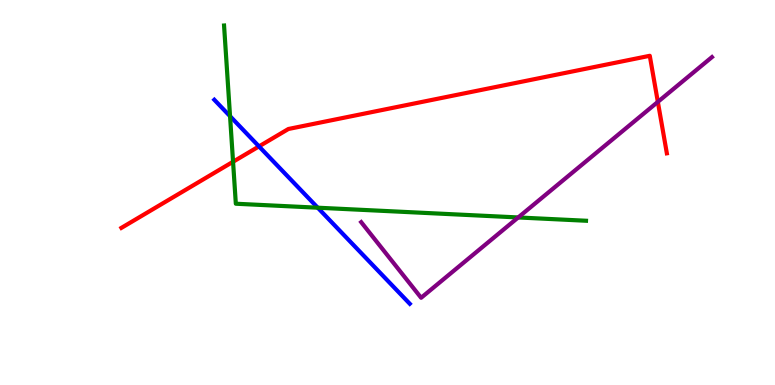[{'lines': ['blue', 'red'], 'intersections': [{'x': 3.34, 'y': 6.2}]}, {'lines': ['green', 'red'], 'intersections': [{'x': 3.01, 'y': 5.8}]}, {'lines': ['purple', 'red'], 'intersections': [{'x': 8.49, 'y': 7.35}]}, {'lines': ['blue', 'green'], 'intersections': [{'x': 2.97, 'y': 6.98}, {'x': 4.1, 'y': 4.61}]}, {'lines': ['blue', 'purple'], 'intersections': []}, {'lines': ['green', 'purple'], 'intersections': [{'x': 6.69, 'y': 4.35}]}]